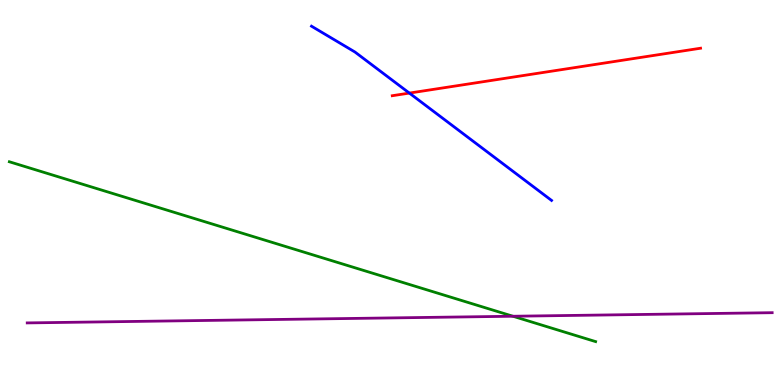[{'lines': ['blue', 'red'], 'intersections': [{'x': 5.28, 'y': 7.58}]}, {'lines': ['green', 'red'], 'intersections': []}, {'lines': ['purple', 'red'], 'intersections': []}, {'lines': ['blue', 'green'], 'intersections': []}, {'lines': ['blue', 'purple'], 'intersections': []}, {'lines': ['green', 'purple'], 'intersections': [{'x': 6.62, 'y': 1.79}]}]